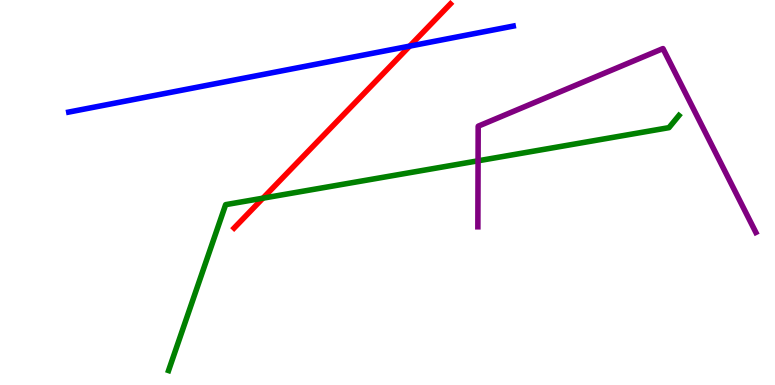[{'lines': ['blue', 'red'], 'intersections': [{'x': 5.29, 'y': 8.8}]}, {'lines': ['green', 'red'], 'intersections': [{'x': 3.39, 'y': 4.85}]}, {'lines': ['purple', 'red'], 'intersections': []}, {'lines': ['blue', 'green'], 'intersections': []}, {'lines': ['blue', 'purple'], 'intersections': []}, {'lines': ['green', 'purple'], 'intersections': [{'x': 6.17, 'y': 5.82}]}]